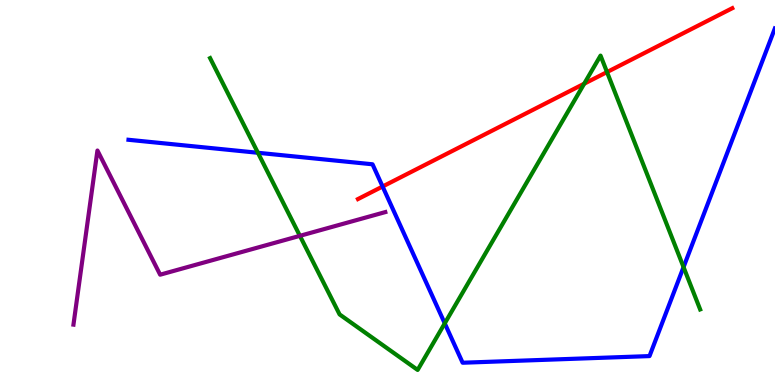[{'lines': ['blue', 'red'], 'intersections': [{'x': 4.94, 'y': 5.16}]}, {'lines': ['green', 'red'], 'intersections': [{'x': 7.54, 'y': 7.83}, {'x': 7.83, 'y': 8.13}]}, {'lines': ['purple', 'red'], 'intersections': []}, {'lines': ['blue', 'green'], 'intersections': [{'x': 3.33, 'y': 6.03}, {'x': 5.74, 'y': 1.6}, {'x': 8.82, 'y': 3.06}]}, {'lines': ['blue', 'purple'], 'intersections': []}, {'lines': ['green', 'purple'], 'intersections': [{'x': 3.87, 'y': 3.87}]}]